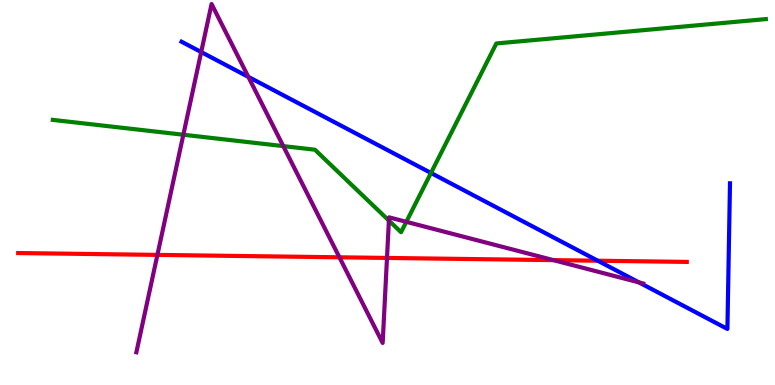[{'lines': ['blue', 'red'], 'intersections': [{'x': 7.71, 'y': 3.23}]}, {'lines': ['green', 'red'], 'intersections': []}, {'lines': ['purple', 'red'], 'intersections': [{'x': 2.03, 'y': 3.38}, {'x': 4.38, 'y': 3.32}, {'x': 4.99, 'y': 3.3}, {'x': 7.14, 'y': 3.24}]}, {'lines': ['blue', 'green'], 'intersections': [{'x': 5.56, 'y': 5.51}]}, {'lines': ['blue', 'purple'], 'intersections': [{'x': 2.6, 'y': 8.65}, {'x': 3.2, 'y': 8.0}, {'x': 8.24, 'y': 2.66}]}, {'lines': ['green', 'purple'], 'intersections': [{'x': 2.37, 'y': 6.5}, {'x': 3.66, 'y': 6.2}, {'x': 5.02, 'y': 4.27}, {'x': 5.24, 'y': 4.24}]}]